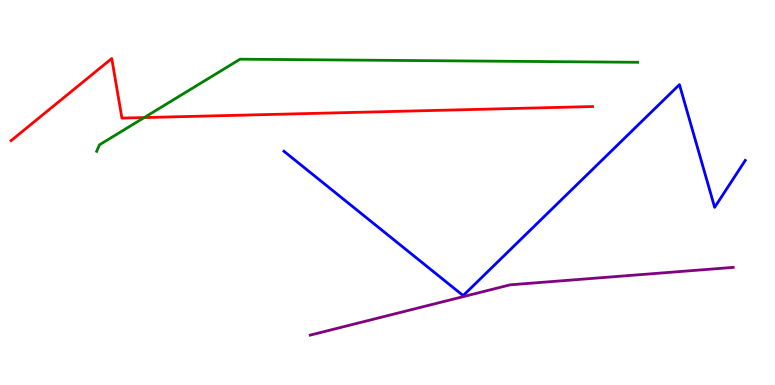[{'lines': ['blue', 'red'], 'intersections': []}, {'lines': ['green', 'red'], 'intersections': [{'x': 1.86, 'y': 6.95}]}, {'lines': ['purple', 'red'], 'intersections': []}, {'lines': ['blue', 'green'], 'intersections': []}, {'lines': ['blue', 'purple'], 'intersections': []}, {'lines': ['green', 'purple'], 'intersections': []}]